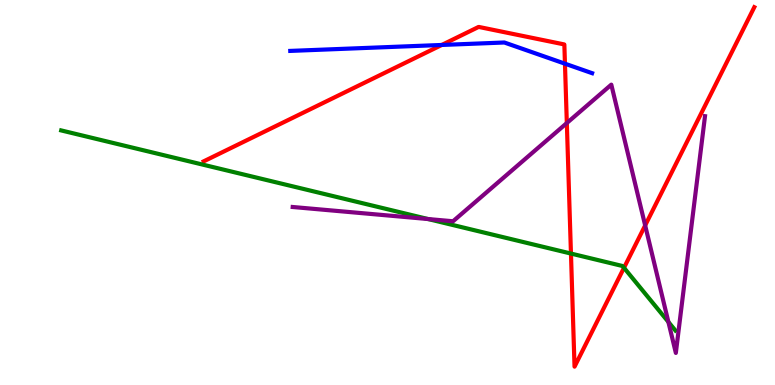[{'lines': ['blue', 'red'], 'intersections': [{'x': 5.7, 'y': 8.83}, {'x': 7.29, 'y': 8.35}]}, {'lines': ['green', 'red'], 'intersections': [{'x': 7.37, 'y': 3.41}, {'x': 8.05, 'y': 3.04}]}, {'lines': ['purple', 'red'], 'intersections': [{'x': 7.31, 'y': 6.8}, {'x': 8.32, 'y': 4.14}]}, {'lines': ['blue', 'green'], 'intersections': []}, {'lines': ['blue', 'purple'], 'intersections': []}, {'lines': ['green', 'purple'], 'intersections': [{'x': 5.52, 'y': 4.31}, {'x': 8.62, 'y': 1.64}]}]